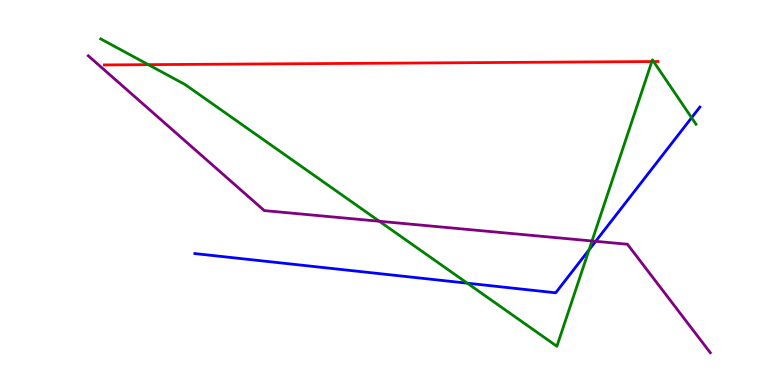[{'lines': ['blue', 'red'], 'intersections': []}, {'lines': ['green', 'red'], 'intersections': [{'x': 1.91, 'y': 8.32}, {'x': 8.41, 'y': 8.4}, {'x': 8.43, 'y': 8.4}]}, {'lines': ['purple', 'red'], 'intersections': []}, {'lines': ['blue', 'green'], 'intersections': [{'x': 6.03, 'y': 2.64}, {'x': 7.6, 'y': 3.51}, {'x': 8.92, 'y': 6.94}]}, {'lines': ['blue', 'purple'], 'intersections': [{'x': 7.69, 'y': 3.73}]}, {'lines': ['green', 'purple'], 'intersections': [{'x': 4.89, 'y': 4.25}, {'x': 7.64, 'y': 3.74}]}]